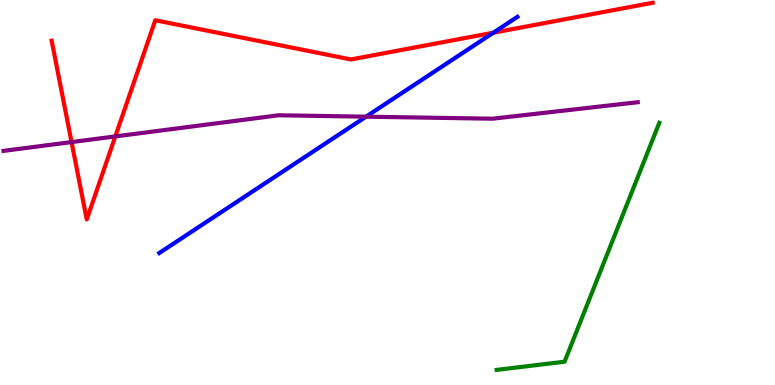[{'lines': ['blue', 'red'], 'intersections': [{'x': 6.37, 'y': 9.15}]}, {'lines': ['green', 'red'], 'intersections': []}, {'lines': ['purple', 'red'], 'intersections': [{'x': 0.923, 'y': 6.31}, {'x': 1.49, 'y': 6.46}]}, {'lines': ['blue', 'green'], 'intersections': []}, {'lines': ['blue', 'purple'], 'intersections': [{'x': 4.72, 'y': 6.97}]}, {'lines': ['green', 'purple'], 'intersections': []}]